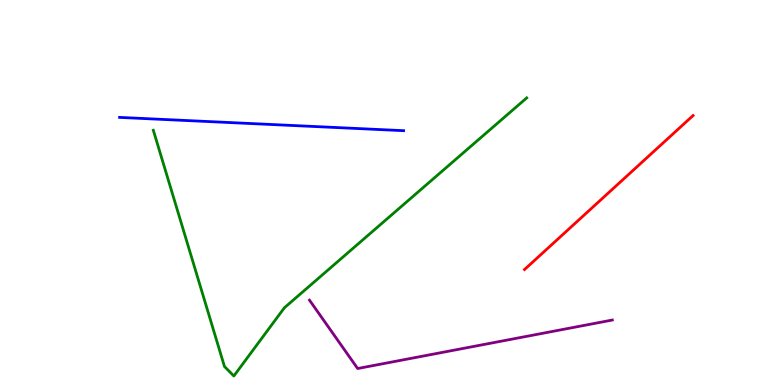[{'lines': ['blue', 'red'], 'intersections': []}, {'lines': ['green', 'red'], 'intersections': []}, {'lines': ['purple', 'red'], 'intersections': []}, {'lines': ['blue', 'green'], 'intersections': []}, {'lines': ['blue', 'purple'], 'intersections': []}, {'lines': ['green', 'purple'], 'intersections': []}]